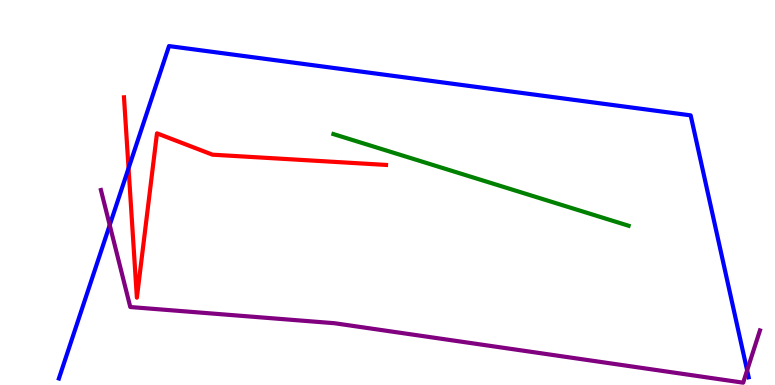[{'lines': ['blue', 'red'], 'intersections': [{'x': 1.66, 'y': 5.63}]}, {'lines': ['green', 'red'], 'intersections': []}, {'lines': ['purple', 'red'], 'intersections': []}, {'lines': ['blue', 'green'], 'intersections': []}, {'lines': ['blue', 'purple'], 'intersections': [{'x': 1.42, 'y': 4.15}, {'x': 9.64, 'y': 0.381}]}, {'lines': ['green', 'purple'], 'intersections': []}]